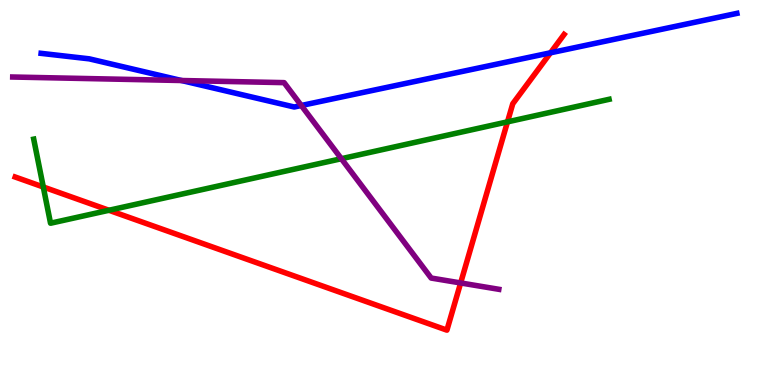[{'lines': ['blue', 'red'], 'intersections': [{'x': 7.1, 'y': 8.63}]}, {'lines': ['green', 'red'], 'intersections': [{'x': 0.559, 'y': 5.14}, {'x': 1.41, 'y': 4.54}, {'x': 6.55, 'y': 6.83}]}, {'lines': ['purple', 'red'], 'intersections': [{'x': 5.94, 'y': 2.65}]}, {'lines': ['blue', 'green'], 'intersections': []}, {'lines': ['blue', 'purple'], 'intersections': [{'x': 2.34, 'y': 7.91}, {'x': 3.89, 'y': 7.26}]}, {'lines': ['green', 'purple'], 'intersections': [{'x': 4.4, 'y': 5.88}]}]